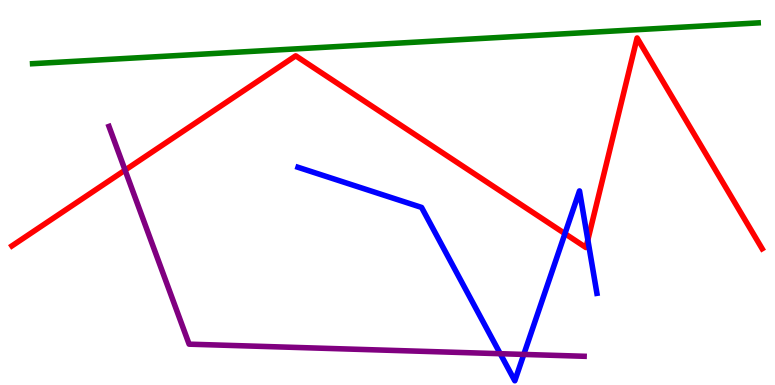[{'lines': ['blue', 'red'], 'intersections': [{'x': 7.29, 'y': 3.93}, {'x': 7.58, 'y': 3.77}]}, {'lines': ['green', 'red'], 'intersections': []}, {'lines': ['purple', 'red'], 'intersections': [{'x': 1.61, 'y': 5.58}]}, {'lines': ['blue', 'green'], 'intersections': []}, {'lines': ['blue', 'purple'], 'intersections': [{'x': 6.45, 'y': 0.813}, {'x': 6.76, 'y': 0.794}]}, {'lines': ['green', 'purple'], 'intersections': []}]